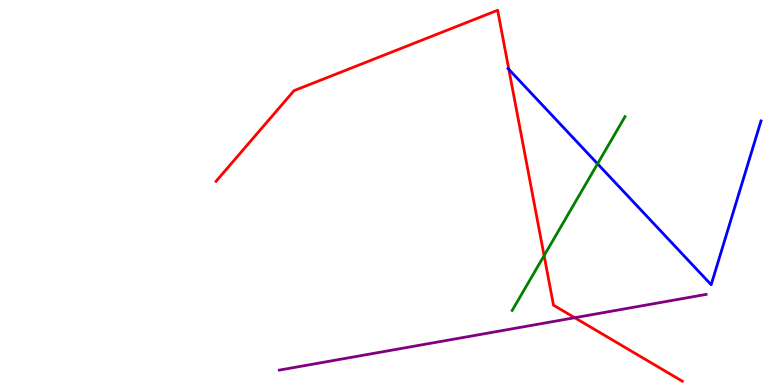[{'lines': ['blue', 'red'], 'intersections': [{'x': 6.57, 'y': 8.2}]}, {'lines': ['green', 'red'], 'intersections': [{'x': 7.02, 'y': 3.36}]}, {'lines': ['purple', 'red'], 'intersections': [{'x': 7.42, 'y': 1.75}]}, {'lines': ['blue', 'green'], 'intersections': [{'x': 7.71, 'y': 5.75}]}, {'lines': ['blue', 'purple'], 'intersections': []}, {'lines': ['green', 'purple'], 'intersections': []}]